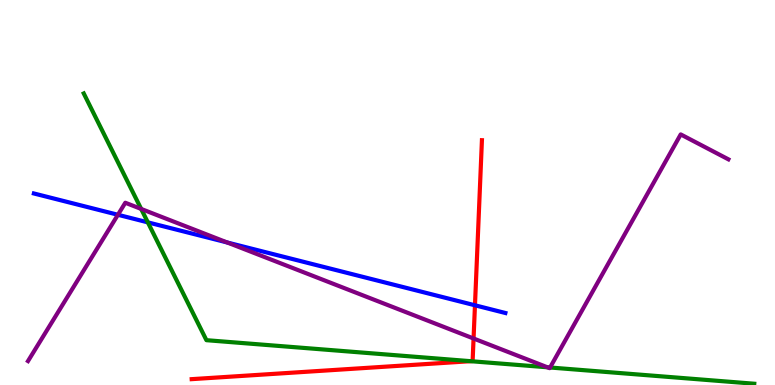[{'lines': ['blue', 'red'], 'intersections': [{'x': 6.13, 'y': 2.07}]}, {'lines': ['green', 'red'], 'intersections': [{'x': 6.07, 'y': 0.619}]}, {'lines': ['purple', 'red'], 'intersections': [{'x': 6.11, 'y': 1.21}]}, {'lines': ['blue', 'green'], 'intersections': [{'x': 1.91, 'y': 4.22}]}, {'lines': ['blue', 'purple'], 'intersections': [{'x': 1.52, 'y': 4.42}, {'x': 2.93, 'y': 3.7}]}, {'lines': ['green', 'purple'], 'intersections': [{'x': 1.82, 'y': 4.57}, {'x': 7.06, 'y': 0.46}, {'x': 7.1, 'y': 0.455}]}]